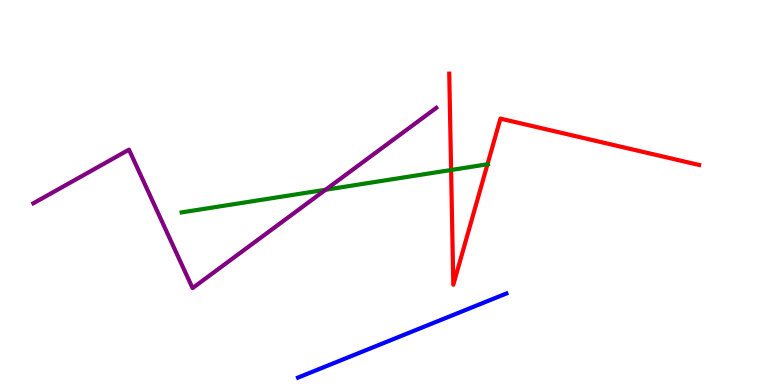[{'lines': ['blue', 'red'], 'intersections': []}, {'lines': ['green', 'red'], 'intersections': [{'x': 5.82, 'y': 5.58}, {'x': 6.29, 'y': 5.73}]}, {'lines': ['purple', 'red'], 'intersections': []}, {'lines': ['blue', 'green'], 'intersections': []}, {'lines': ['blue', 'purple'], 'intersections': []}, {'lines': ['green', 'purple'], 'intersections': [{'x': 4.2, 'y': 5.07}]}]